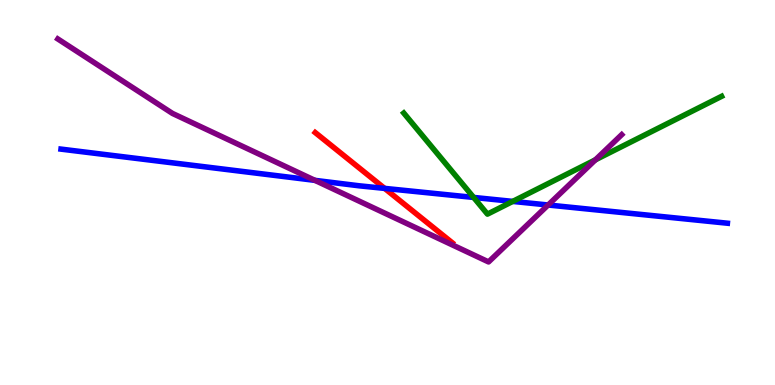[{'lines': ['blue', 'red'], 'intersections': [{'x': 4.96, 'y': 5.11}]}, {'lines': ['green', 'red'], 'intersections': []}, {'lines': ['purple', 'red'], 'intersections': []}, {'lines': ['blue', 'green'], 'intersections': [{'x': 6.11, 'y': 4.87}, {'x': 6.62, 'y': 4.77}]}, {'lines': ['blue', 'purple'], 'intersections': [{'x': 4.06, 'y': 5.32}, {'x': 7.07, 'y': 4.68}]}, {'lines': ['green', 'purple'], 'intersections': [{'x': 7.68, 'y': 5.85}]}]